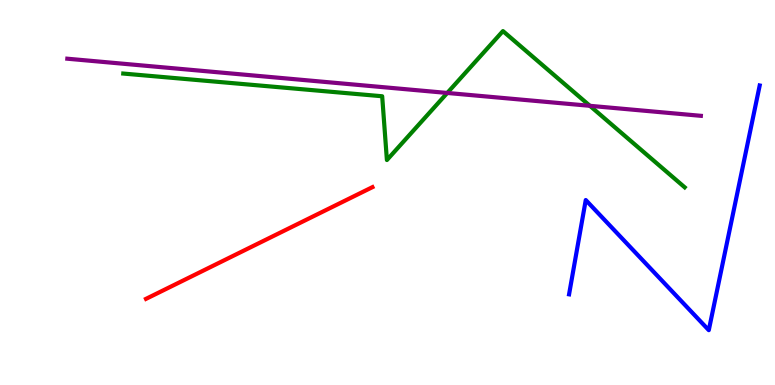[{'lines': ['blue', 'red'], 'intersections': []}, {'lines': ['green', 'red'], 'intersections': []}, {'lines': ['purple', 'red'], 'intersections': []}, {'lines': ['blue', 'green'], 'intersections': []}, {'lines': ['blue', 'purple'], 'intersections': []}, {'lines': ['green', 'purple'], 'intersections': [{'x': 5.77, 'y': 7.59}, {'x': 7.61, 'y': 7.25}]}]